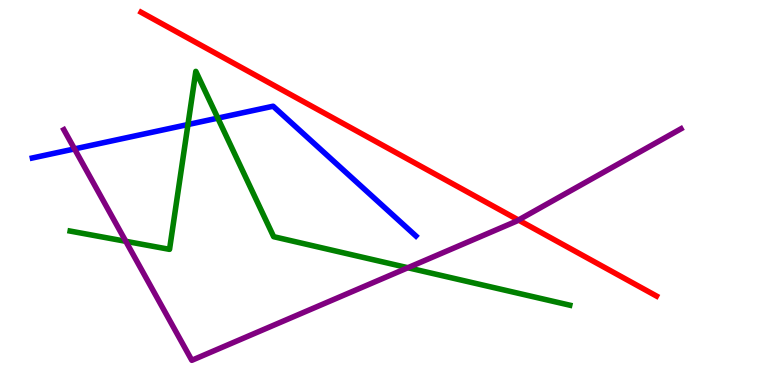[{'lines': ['blue', 'red'], 'intersections': []}, {'lines': ['green', 'red'], 'intersections': []}, {'lines': ['purple', 'red'], 'intersections': [{'x': 6.69, 'y': 4.28}]}, {'lines': ['blue', 'green'], 'intersections': [{'x': 2.43, 'y': 6.77}, {'x': 2.81, 'y': 6.93}]}, {'lines': ['blue', 'purple'], 'intersections': [{'x': 0.962, 'y': 6.13}]}, {'lines': ['green', 'purple'], 'intersections': [{'x': 1.62, 'y': 3.73}, {'x': 5.26, 'y': 3.05}]}]